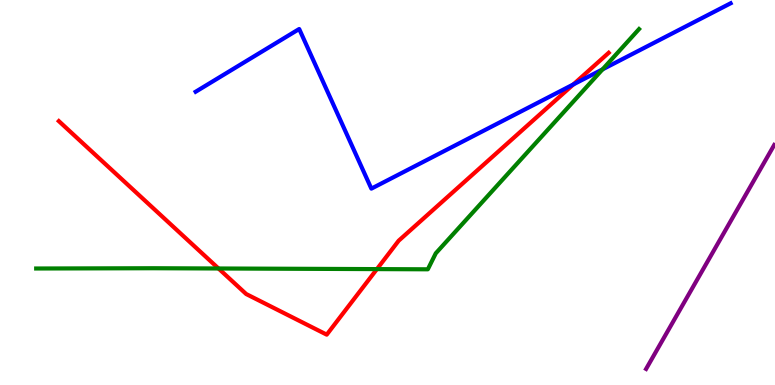[{'lines': ['blue', 'red'], 'intersections': [{'x': 7.4, 'y': 7.81}]}, {'lines': ['green', 'red'], 'intersections': [{'x': 2.82, 'y': 3.03}, {'x': 4.86, 'y': 3.01}]}, {'lines': ['purple', 'red'], 'intersections': []}, {'lines': ['blue', 'green'], 'intersections': [{'x': 7.77, 'y': 8.2}]}, {'lines': ['blue', 'purple'], 'intersections': []}, {'lines': ['green', 'purple'], 'intersections': []}]